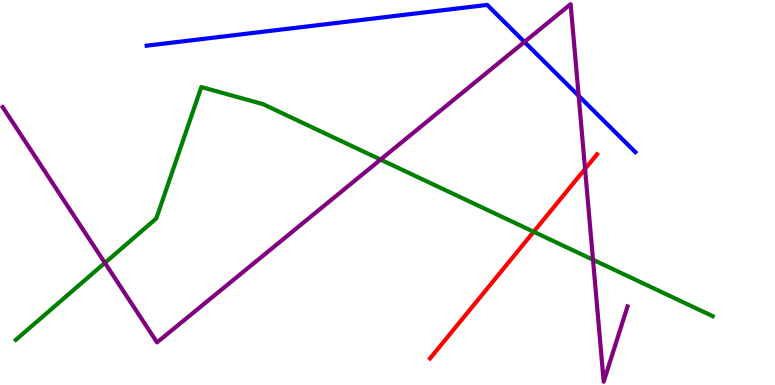[{'lines': ['blue', 'red'], 'intersections': []}, {'lines': ['green', 'red'], 'intersections': [{'x': 6.89, 'y': 3.98}]}, {'lines': ['purple', 'red'], 'intersections': [{'x': 7.55, 'y': 5.61}]}, {'lines': ['blue', 'green'], 'intersections': []}, {'lines': ['blue', 'purple'], 'intersections': [{'x': 6.77, 'y': 8.91}, {'x': 7.47, 'y': 7.51}]}, {'lines': ['green', 'purple'], 'intersections': [{'x': 1.35, 'y': 3.17}, {'x': 4.91, 'y': 5.85}, {'x': 7.65, 'y': 3.25}]}]